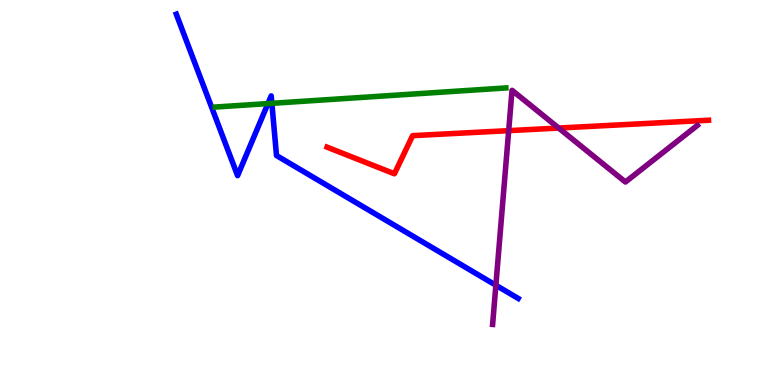[{'lines': ['blue', 'red'], 'intersections': []}, {'lines': ['green', 'red'], 'intersections': []}, {'lines': ['purple', 'red'], 'intersections': [{'x': 6.56, 'y': 6.61}, {'x': 7.21, 'y': 6.67}]}, {'lines': ['blue', 'green'], 'intersections': [{'x': 3.46, 'y': 7.31}, {'x': 3.51, 'y': 7.32}]}, {'lines': ['blue', 'purple'], 'intersections': [{'x': 6.4, 'y': 2.59}]}, {'lines': ['green', 'purple'], 'intersections': []}]